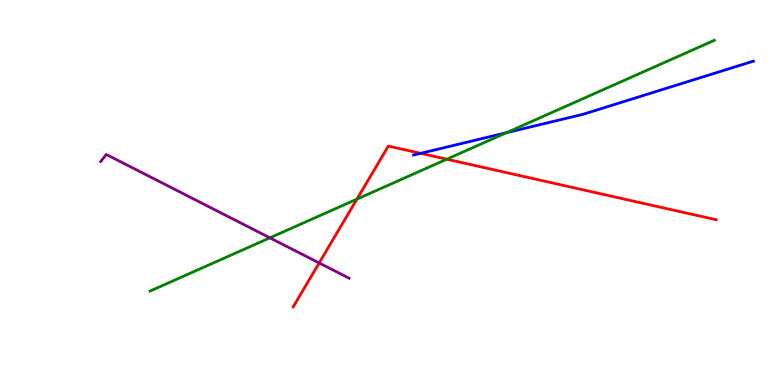[{'lines': ['blue', 'red'], 'intersections': [{'x': 5.43, 'y': 6.02}]}, {'lines': ['green', 'red'], 'intersections': [{'x': 4.61, 'y': 4.83}, {'x': 5.77, 'y': 5.86}]}, {'lines': ['purple', 'red'], 'intersections': [{'x': 4.12, 'y': 3.17}]}, {'lines': ['blue', 'green'], 'intersections': [{'x': 6.53, 'y': 6.55}]}, {'lines': ['blue', 'purple'], 'intersections': []}, {'lines': ['green', 'purple'], 'intersections': [{'x': 3.48, 'y': 3.82}]}]